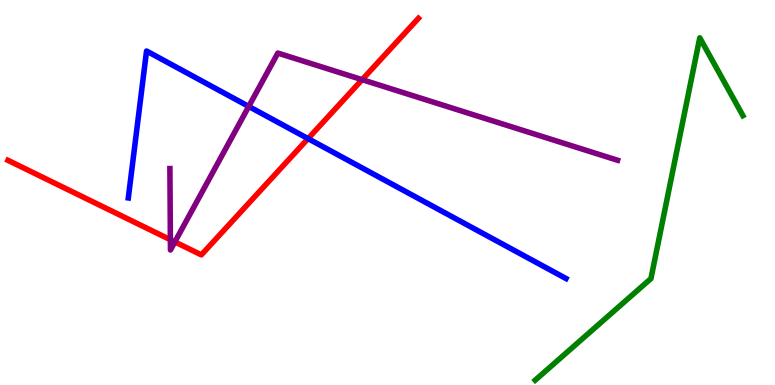[{'lines': ['blue', 'red'], 'intersections': [{'x': 3.97, 'y': 6.4}]}, {'lines': ['green', 'red'], 'intersections': []}, {'lines': ['purple', 'red'], 'intersections': [{'x': 2.2, 'y': 3.77}, {'x': 2.26, 'y': 3.72}, {'x': 4.67, 'y': 7.93}]}, {'lines': ['blue', 'green'], 'intersections': []}, {'lines': ['blue', 'purple'], 'intersections': [{'x': 3.21, 'y': 7.24}]}, {'lines': ['green', 'purple'], 'intersections': []}]